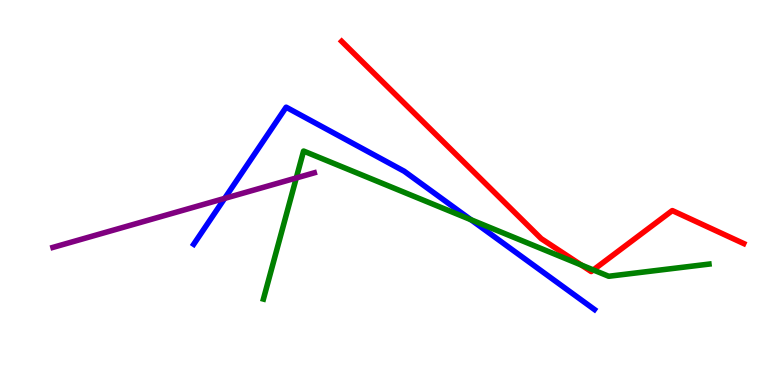[{'lines': ['blue', 'red'], 'intersections': []}, {'lines': ['green', 'red'], 'intersections': [{'x': 7.5, 'y': 3.12}, {'x': 7.66, 'y': 2.99}]}, {'lines': ['purple', 'red'], 'intersections': []}, {'lines': ['blue', 'green'], 'intersections': [{'x': 6.08, 'y': 4.29}]}, {'lines': ['blue', 'purple'], 'intersections': [{'x': 2.9, 'y': 4.85}]}, {'lines': ['green', 'purple'], 'intersections': [{'x': 3.82, 'y': 5.38}]}]